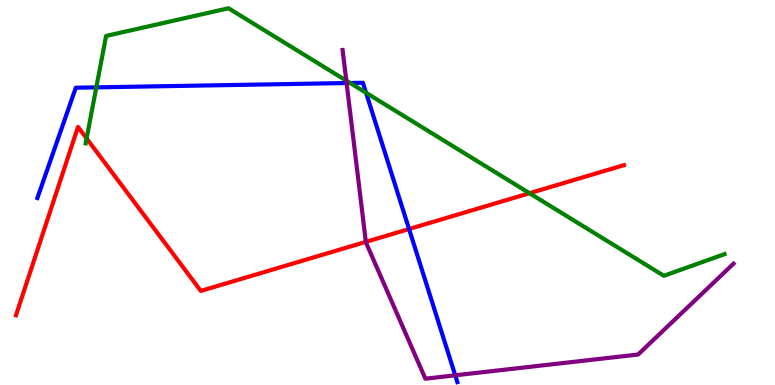[{'lines': ['blue', 'red'], 'intersections': [{'x': 5.28, 'y': 4.05}]}, {'lines': ['green', 'red'], 'intersections': [{'x': 1.12, 'y': 6.4}, {'x': 6.83, 'y': 4.98}]}, {'lines': ['purple', 'red'], 'intersections': [{'x': 4.72, 'y': 3.72}]}, {'lines': ['blue', 'green'], 'intersections': [{'x': 1.24, 'y': 7.73}, {'x': 4.52, 'y': 7.84}, {'x': 4.72, 'y': 7.59}]}, {'lines': ['blue', 'purple'], 'intersections': [{'x': 4.47, 'y': 7.84}, {'x': 5.87, 'y': 0.252}]}, {'lines': ['green', 'purple'], 'intersections': [{'x': 4.47, 'y': 7.91}]}]